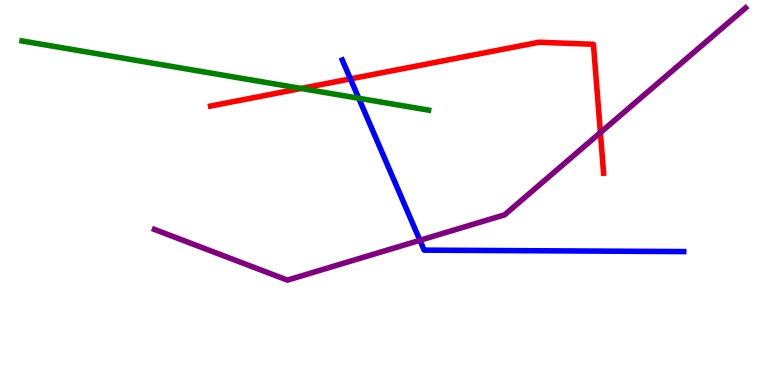[{'lines': ['blue', 'red'], 'intersections': [{'x': 4.52, 'y': 7.95}]}, {'lines': ['green', 'red'], 'intersections': [{'x': 3.89, 'y': 7.7}]}, {'lines': ['purple', 'red'], 'intersections': [{'x': 7.75, 'y': 6.56}]}, {'lines': ['blue', 'green'], 'intersections': [{'x': 4.63, 'y': 7.45}]}, {'lines': ['blue', 'purple'], 'intersections': [{'x': 5.42, 'y': 3.76}]}, {'lines': ['green', 'purple'], 'intersections': []}]